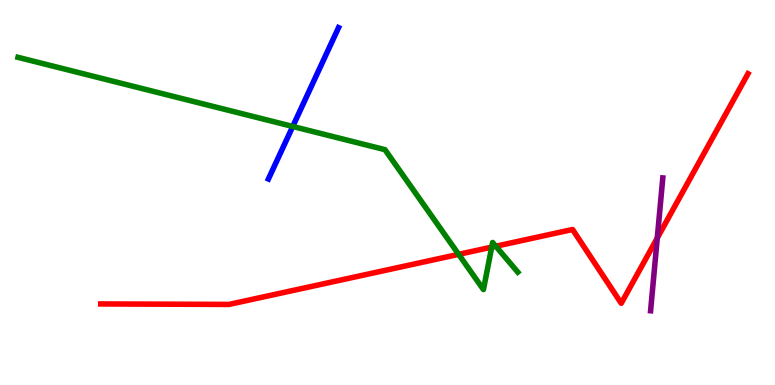[{'lines': ['blue', 'red'], 'intersections': []}, {'lines': ['green', 'red'], 'intersections': [{'x': 5.92, 'y': 3.39}, {'x': 6.34, 'y': 3.58}, {'x': 6.4, 'y': 3.6}]}, {'lines': ['purple', 'red'], 'intersections': [{'x': 8.48, 'y': 3.82}]}, {'lines': ['blue', 'green'], 'intersections': [{'x': 3.78, 'y': 6.72}]}, {'lines': ['blue', 'purple'], 'intersections': []}, {'lines': ['green', 'purple'], 'intersections': []}]